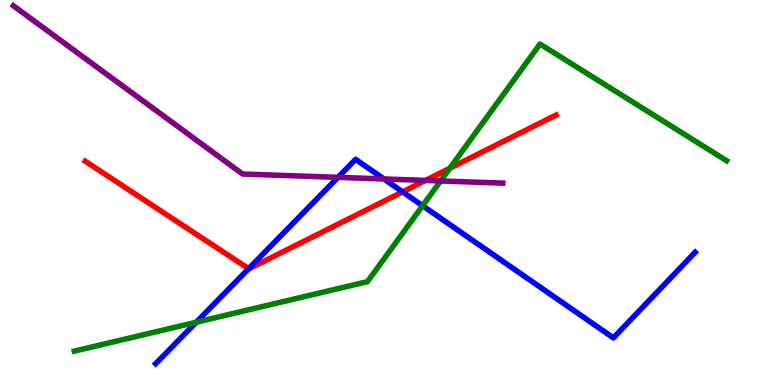[{'lines': ['blue', 'red'], 'intersections': [{'x': 3.21, 'y': 3.02}, {'x': 5.2, 'y': 5.02}]}, {'lines': ['green', 'red'], 'intersections': [{'x': 5.8, 'y': 5.63}]}, {'lines': ['purple', 'red'], 'intersections': [{'x': 5.49, 'y': 5.31}]}, {'lines': ['blue', 'green'], 'intersections': [{'x': 2.53, 'y': 1.63}, {'x': 5.45, 'y': 4.66}]}, {'lines': ['blue', 'purple'], 'intersections': [{'x': 4.36, 'y': 5.39}, {'x': 4.95, 'y': 5.35}]}, {'lines': ['green', 'purple'], 'intersections': [{'x': 5.69, 'y': 5.3}]}]